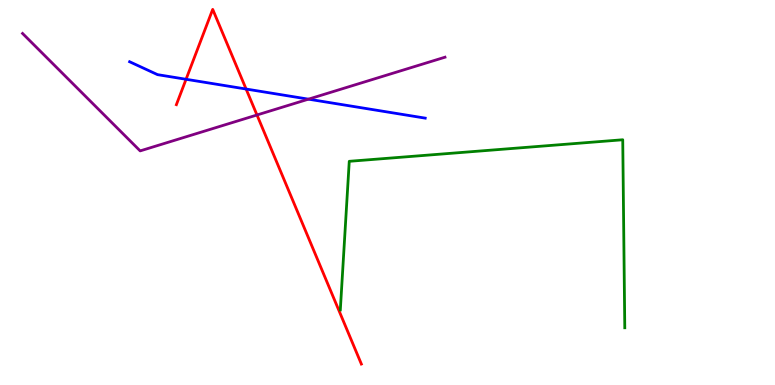[{'lines': ['blue', 'red'], 'intersections': [{'x': 2.4, 'y': 7.94}, {'x': 3.18, 'y': 7.69}]}, {'lines': ['green', 'red'], 'intersections': []}, {'lines': ['purple', 'red'], 'intersections': [{'x': 3.32, 'y': 7.01}]}, {'lines': ['blue', 'green'], 'intersections': []}, {'lines': ['blue', 'purple'], 'intersections': [{'x': 3.98, 'y': 7.42}]}, {'lines': ['green', 'purple'], 'intersections': []}]